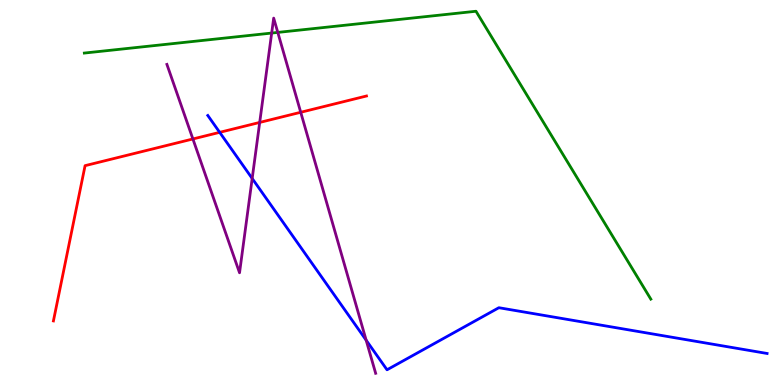[{'lines': ['blue', 'red'], 'intersections': [{'x': 2.83, 'y': 6.56}]}, {'lines': ['green', 'red'], 'intersections': []}, {'lines': ['purple', 'red'], 'intersections': [{'x': 2.49, 'y': 6.39}, {'x': 3.35, 'y': 6.82}, {'x': 3.88, 'y': 7.08}]}, {'lines': ['blue', 'green'], 'intersections': []}, {'lines': ['blue', 'purple'], 'intersections': [{'x': 3.25, 'y': 5.36}, {'x': 4.72, 'y': 1.16}]}, {'lines': ['green', 'purple'], 'intersections': [{'x': 3.51, 'y': 9.14}, {'x': 3.58, 'y': 9.16}]}]